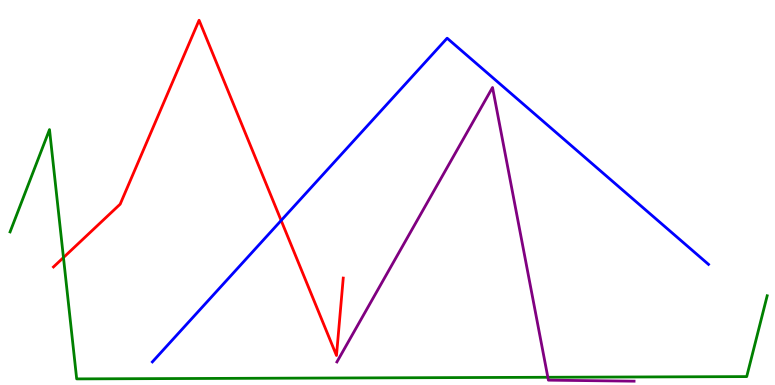[{'lines': ['blue', 'red'], 'intersections': [{'x': 3.63, 'y': 4.27}]}, {'lines': ['green', 'red'], 'intersections': [{'x': 0.819, 'y': 3.31}]}, {'lines': ['purple', 'red'], 'intersections': []}, {'lines': ['blue', 'green'], 'intersections': []}, {'lines': ['blue', 'purple'], 'intersections': []}, {'lines': ['green', 'purple'], 'intersections': [{'x': 7.07, 'y': 0.201}]}]